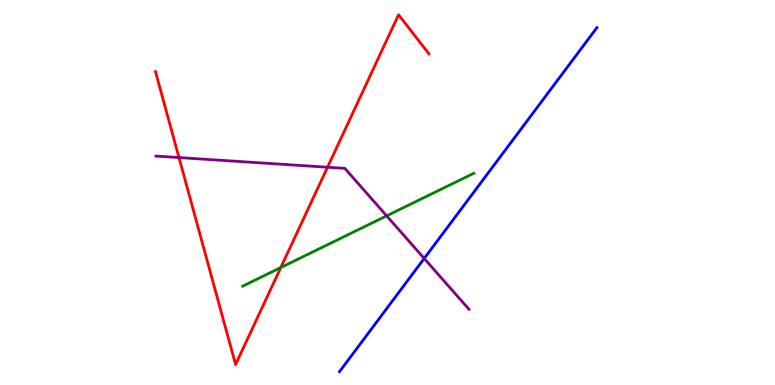[{'lines': ['blue', 'red'], 'intersections': []}, {'lines': ['green', 'red'], 'intersections': [{'x': 3.62, 'y': 3.05}]}, {'lines': ['purple', 'red'], 'intersections': [{'x': 2.31, 'y': 5.91}, {'x': 4.23, 'y': 5.66}]}, {'lines': ['blue', 'green'], 'intersections': []}, {'lines': ['blue', 'purple'], 'intersections': [{'x': 5.47, 'y': 3.29}]}, {'lines': ['green', 'purple'], 'intersections': [{'x': 4.99, 'y': 4.39}]}]